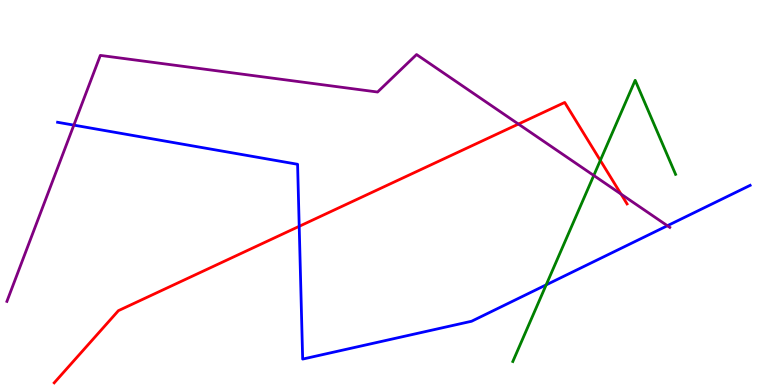[{'lines': ['blue', 'red'], 'intersections': [{'x': 3.86, 'y': 4.12}]}, {'lines': ['green', 'red'], 'intersections': [{'x': 7.75, 'y': 5.83}]}, {'lines': ['purple', 'red'], 'intersections': [{'x': 6.69, 'y': 6.78}, {'x': 8.01, 'y': 4.96}]}, {'lines': ['blue', 'green'], 'intersections': [{'x': 7.05, 'y': 2.6}]}, {'lines': ['blue', 'purple'], 'intersections': [{'x': 0.953, 'y': 6.75}, {'x': 8.61, 'y': 4.14}]}, {'lines': ['green', 'purple'], 'intersections': [{'x': 7.66, 'y': 5.44}]}]